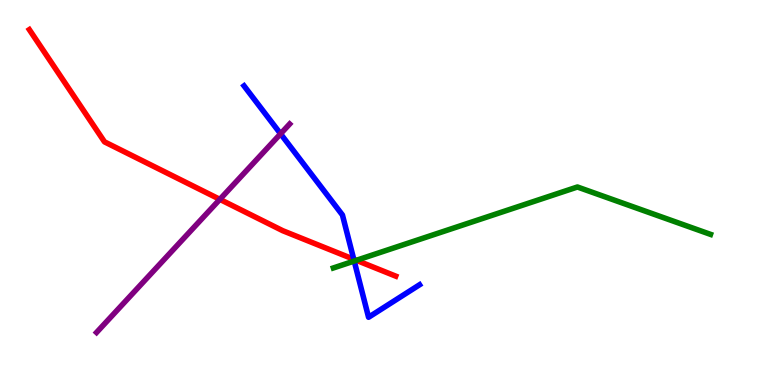[{'lines': ['blue', 'red'], 'intersections': [{'x': 4.56, 'y': 3.27}]}, {'lines': ['green', 'red'], 'intersections': [{'x': 4.6, 'y': 3.24}]}, {'lines': ['purple', 'red'], 'intersections': [{'x': 2.84, 'y': 4.82}]}, {'lines': ['blue', 'green'], 'intersections': [{'x': 4.57, 'y': 3.22}]}, {'lines': ['blue', 'purple'], 'intersections': [{'x': 3.62, 'y': 6.52}]}, {'lines': ['green', 'purple'], 'intersections': []}]